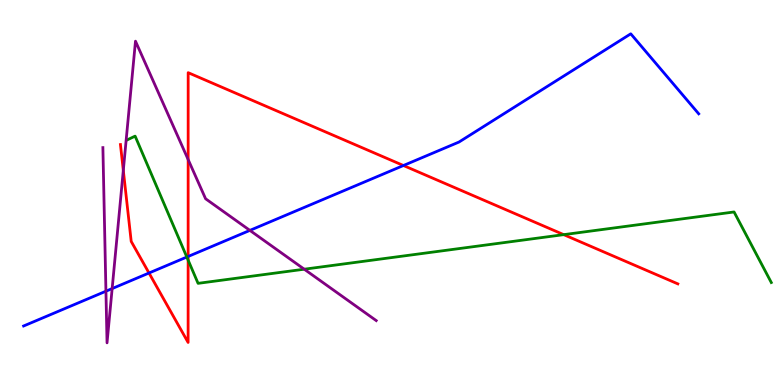[{'lines': ['blue', 'red'], 'intersections': [{'x': 1.92, 'y': 2.91}, {'x': 2.43, 'y': 3.34}, {'x': 5.21, 'y': 5.7}]}, {'lines': ['green', 'red'], 'intersections': [{'x': 2.43, 'y': 3.24}, {'x': 7.27, 'y': 3.91}]}, {'lines': ['purple', 'red'], 'intersections': [{'x': 1.59, 'y': 5.58}, {'x': 2.43, 'y': 5.86}]}, {'lines': ['blue', 'green'], 'intersections': [{'x': 2.41, 'y': 3.32}]}, {'lines': ['blue', 'purple'], 'intersections': [{'x': 1.37, 'y': 2.44}, {'x': 1.45, 'y': 2.5}, {'x': 3.22, 'y': 4.02}]}, {'lines': ['green', 'purple'], 'intersections': [{'x': 3.93, 'y': 3.01}]}]